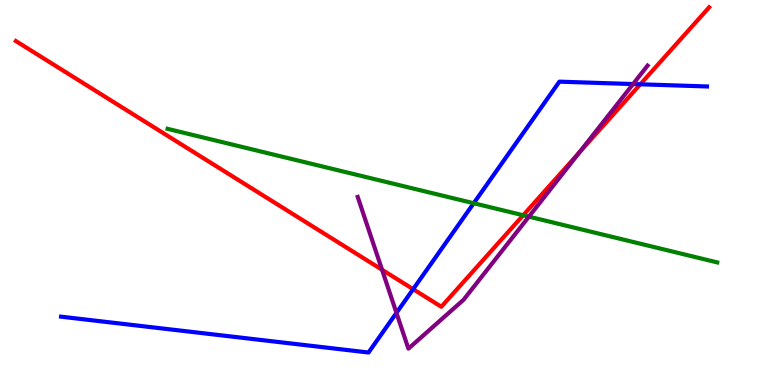[{'lines': ['blue', 'red'], 'intersections': [{'x': 5.33, 'y': 2.49}, {'x': 8.26, 'y': 7.81}]}, {'lines': ['green', 'red'], 'intersections': [{'x': 6.75, 'y': 4.41}]}, {'lines': ['purple', 'red'], 'intersections': [{'x': 4.93, 'y': 2.99}, {'x': 7.47, 'y': 6.04}]}, {'lines': ['blue', 'green'], 'intersections': [{'x': 6.11, 'y': 4.72}]}, {'lines': ['blue', 'purple'], 'intersections': [{'x': 5.12, 'y': 1.87}, {'x': 8.17, 'y': 7.82}]}, {'lines': ['green', 'purple'], 'intersections': [{'x': 6.82, 'y': 4.37}]}]